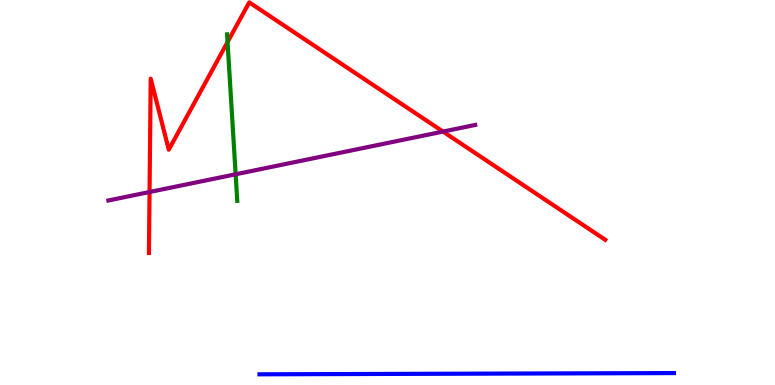[{'lines': ['blue', 'red'], 'intersections': []}, {'lines': ['green', 'red'], 'intersections': [{'x': 2.94, 'y': 8.91}]}, {'lines': ['purple', 'red'], 'intersections': [{'x': 1.93, 'y': 5.01}, {'x': 5.72, 'y': 6.58}]}, {'lines': ['blue', 'green'], 'intersections': []}, {'lines': ['blue', 'purple'], 'intersections': []}, {'lines': ['green', 'purple'], 'intersections': [{'x': 3.04, 'y': 5.47}]}]